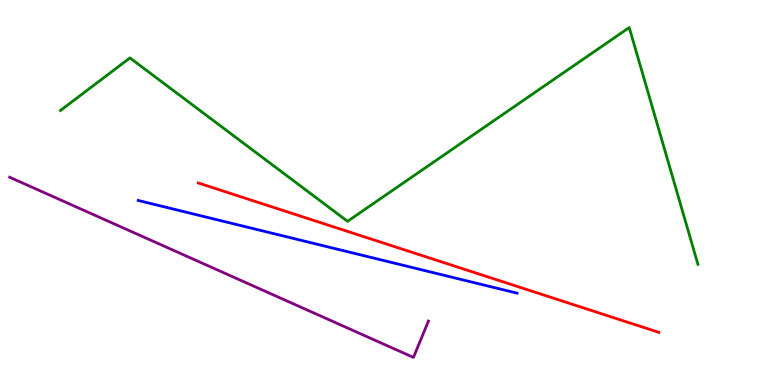[{'lines': ['blue', 'red'], 'intersections': []}, {'lines': ['green', 'red'], 'intersections': []}, {'lines': ['purple', 'red'], 'intersections': []}, {'lines': ['blue', 'green'], 'intersections': []}, {'lines': ['blue', 'purple'], 'intersections': []}, {'lines': ['green', 'purple'], 'intersections': []}]